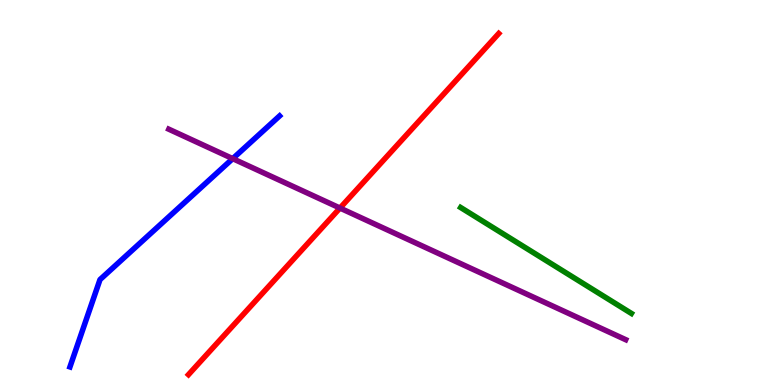[{'lines': ['blue', 'red'], 'intersections': []}, {'lines': ['green', 'red'], 'intersections': []}, {'lines': ['purple', 'red'], 'intersections': [{'x': 4.39, 'y': 4.6}]}, {'lines': ['blue', 'green'], 'intersections': []}, {'lines': ['blue', 'purple'], 'intersections': [{'x': 3.0, 'y': 5.88}]}, {'lines': ['green', 'purple'], 'intersections': []}]